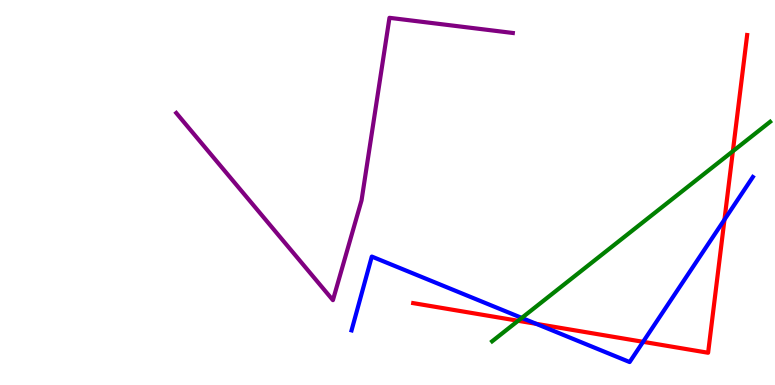[{'lines': ['blue', 'red'], 'intersections': [{'x': 6.92, 'y': 1.59}, {'x': 8.3, 'y': 1.12}, {'x': 9.35, 'y': 4.3}]}, {'lines': ['green', 'red'], 'intersections': [{'x': 6.69, 'y': 1.67}, {'x': 9.46, 'y': 6.07}]}, {'lines': ['purple', 'red'], 'intersections': []}, {'lines': ['blue', 'green'], 'intersections': [{'x': 6.73, 'y': 1.74}]}, {'lines': ['blue', 'purple'], 'intersections': []}, {'lines': ['green', 'purple'], 'intersections': []}]